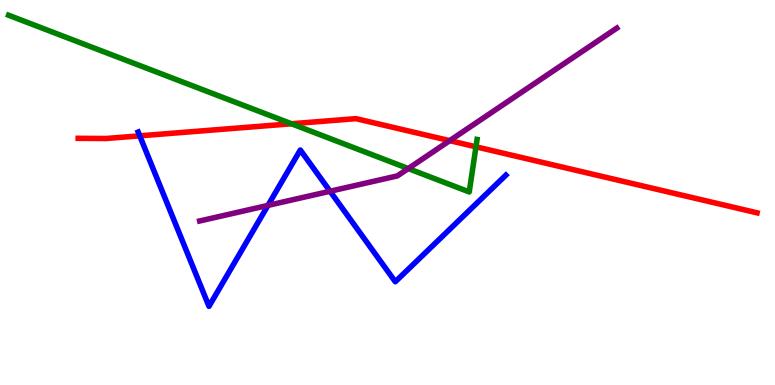[{'lines': ['blue', 'red'], 'intersections': [{'x': 1.8, 'y': 6.47}]}, {'lines': ['green', 'red'], 'intersections': [{'x': 3.76, 'y': 6.79}, {'x': 6.14, 'y': 6.19}]}, {'lines': ['purple', 'red'], 'intersections': [{'x': 5.8, 'y': 6.35}]}, {'lines': ['blue', 'green'], 'intersections': []}, {'lines': ['blue', 'purple'], 'intersections': [{'x': 3.46, 'y': 4.66}, {'x': 4.26, 'y': 5.03}]}, {'lines': ['green', 'purple'], 'intersections': [{'x': 5.27, 'y': 5.62}]}]